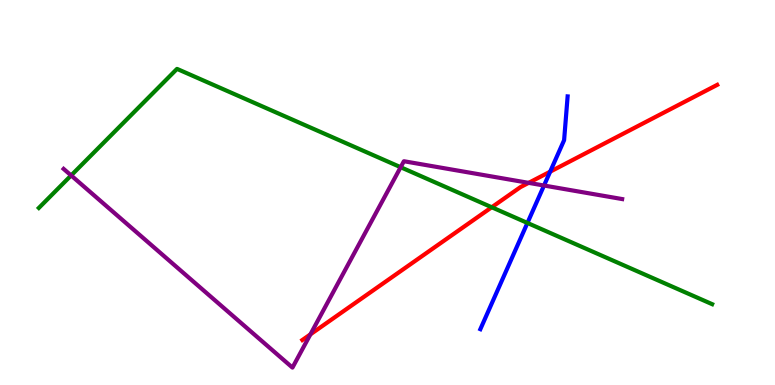[{'lines': ['blue', 'red'], 'intersections': [{'x': 7.1, 'y': 5.54}]}, {'lines': ['green', 'red'], 'intersections': [{'x': 6.34, 'y': 4.62}]}, {'lines': ['purple', 'red'], 'intersections': [{'x': 4.01, 'y': 1.32}, {'x': 6.82, 'y': 5.25}]}, {'lines': ['blue', 'green'], 'intersections': [{'x': 6.81, 'y': 4.21}]}, {'lines': ['blue', 'purple'], 'intersections': [{'x': 7.02, 'y': 5.18}]}, {'lines': ['green', 'purple'], 'intersections': [{'x': 0.918, 'y': 5.44}, {'x': 5.17, 'y': 5.66}]}]